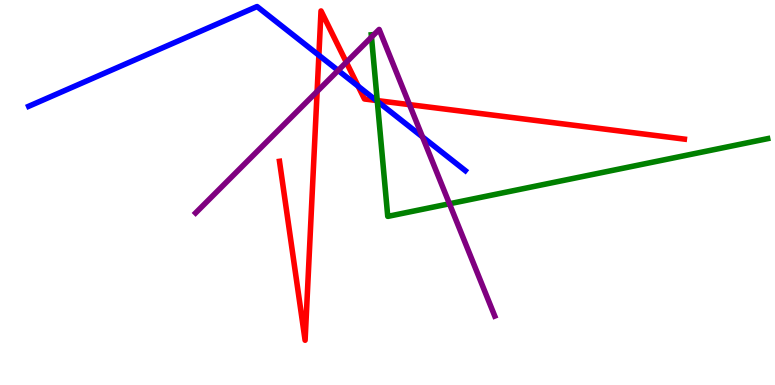[{'lines': ['blue', 'red'], 'intersections': [{'x': 4.11, 'y': 8.56}, {'x': 4.62, 'y': 7.76}, {'x': 4.85, 'y': 7.39}]}, {'lines': ['green', 'red'], 'intersections': [{'x': 4.87, 'y': 7.39}]}, {'lines': ['purple', 'red'], 'intersections': [{'x': 4.09, 'y': 7.62}, {'x': 4.47, 'y': 8.38}, {'x': 5.28, 'y': 7.28}]}, {'lines': ['blue', 'green'], 'intersections': [{'x': 4.87, 'y': 7.37}]}, {'lines': ['blue', 'purple'], 'intersections': [{'x': 4.36, 'y': 8.17}, {'x': 5.45, 'y': 6.44}]}, {'lines': ['green', 'purple'], 'intersections': [{'x': 4.79, 'y': 9.04}, {'x': 5.8, 'y': 4.71}]}]